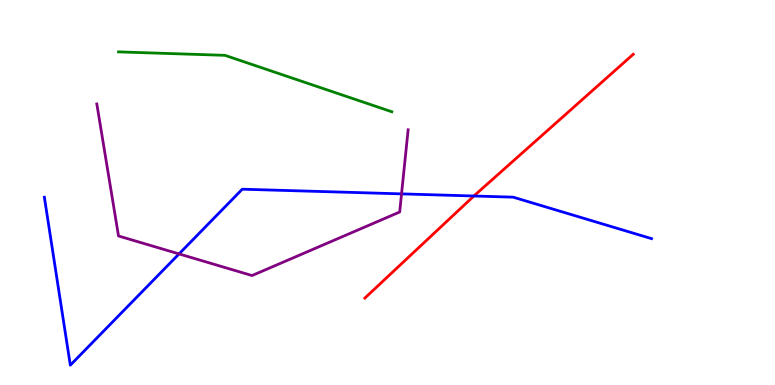[{'lines': ['blue', 'red'], 'intersections': [{'x': 6.11, 'y': 4.91}]}, {'lines': ['green', 'red'], 'intersections': []}, {'lines': ['purple', 'red'], 'intersections': []}, {'lines': ['blue', 'green'], 'intersections': []}, {'lines': ['blue', 'purple'], 'intersections': [{'x': 2.31, 'y': 3.4}, {'x': 5.18, 'y': 4.96}]}, {'lines': ['green', 'purple'], 'intersections': []}]